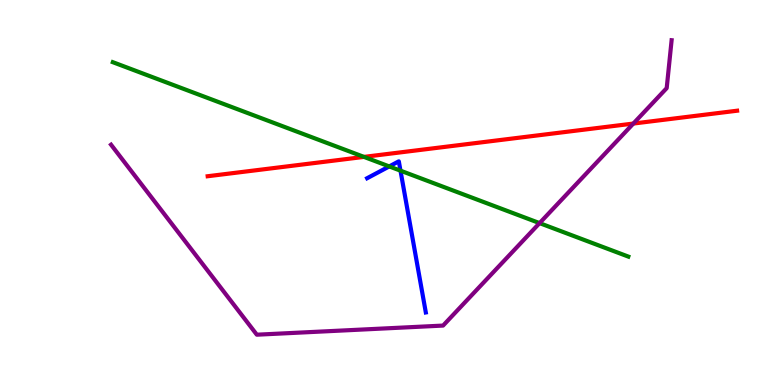[{'lines': ['blue', 'red'], 'intersections': []}, {'lines': ['green', 'red'], 'intersections': [{'x': 4.7, 'y': 5.92}]}, {'lines': ['purple', 'red'], 'intersections': [{'x': 8.17, 'y': 6.79}]}, {'lines': ['blue', 'green'], 'intersections': [{'x': 5.02, 'y': 5.68}, {'x': 5.17, 'y': 5.57}]}, {'lines': ['blue', 'purple'], 'intersections': []}, {'lines': ['green', 'purple'], 'intersections': [{'x': 6.96, 'y': 4.2}]}]